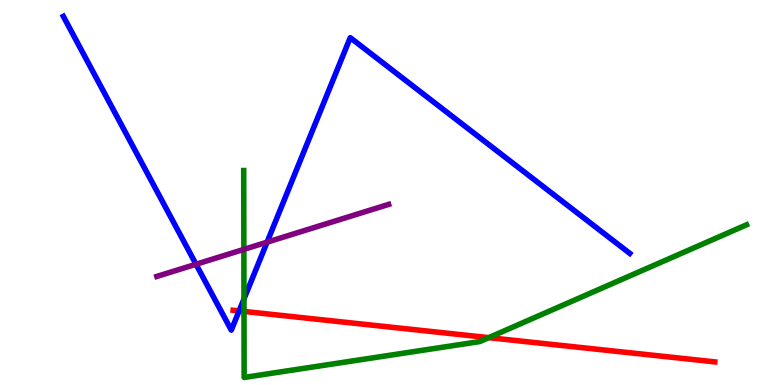[{'lines': ['blue', 'red'], 'intersections': [{'x': 3.09, 'y': 1.92}]}, {'lines': ['green', 'red'], 'intersections': [{'x': 3.15, 'y': 1.91}, {'x': 6.31, 'y': 1.23}]}, {'lines': ['purple', 'red'], 'intersections': []}, {'lines': ['blue', 'green'], 'intersections': [{'x': 3.15, 'y': 2.23}]}, {'lines': ['blue', 'purple'], 'intersections': [{'x': 2.53, 'y': 3.14}, {'x': 3.45, 'y': 3.71}]}, {'lines': ['green', 'purple'], 'intersections': [{'x': 3.15, 'y': 3.52}]}]